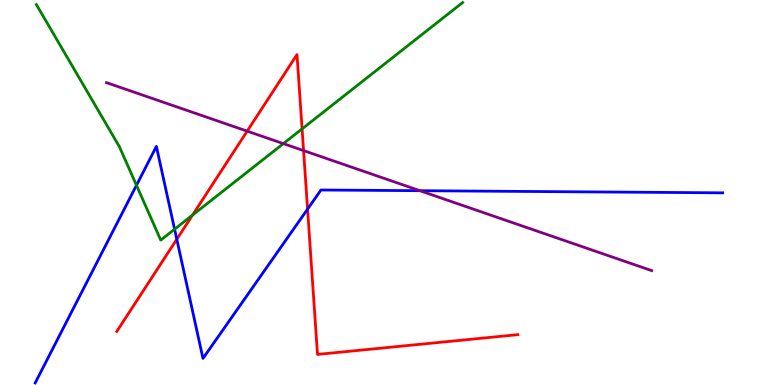[{'lines': ['blue', 'red'], 'intersections': [{'x': 2.28, 'y': 3.79}, {'x': 3.97, 'y': 4.57}]}, {'lines': ['green', 'red'], 'intersections': [{'x': 2.48, 'y': 4.41}, {'x': 3.9, 'y': 6.65}]}, {'lines': ['purple', 'red'], 'intersections': [{'x': 3.19, 'y': 6.59}, {'x': 3.92, 'y': 6.09}]}, {'lines': ['blue', 'green'], 'intersections': [{'x': 1.76, 'y': 5.19}, {'x': 2.25, 'y': 4.05}]}, {'lines': ['blue', 'purple'], 'intersections': [{'x': 5.42, 'y': 5.05}]}, {'lines': ['green', 'purple'], 'intersections': [{'x': 3.66, 'y': 6.27}]}]